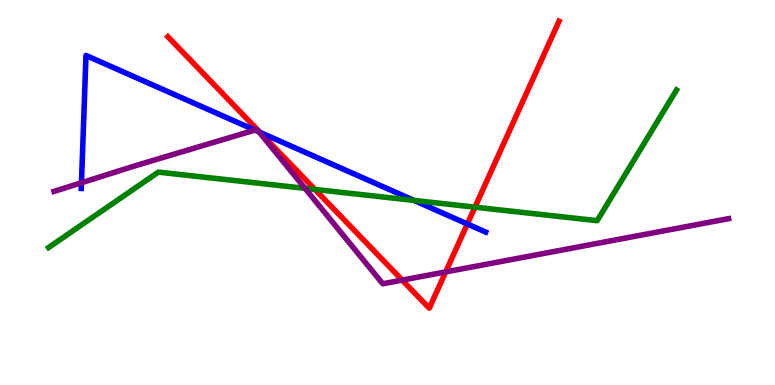[{'lines': ['blue', 'red'], 'intersections': [{'x': 3.35, 'y': 6.56}, {'x': 6.03, 'y': 4.18}]}, {'lines': ['green', 'red'], 'intersections': [{'x': 4.06, 'y': 5.08}, {'x': 6.13, 'y': 4.62}]}, {'lines': ['purple', 'red'], 'intersections': [{'x': 5.19, 'y': 2.72}, {'x': 5.75, 'y': 2.94}]}, {'lines': ['blue', 'green'], 'intersections': [{'x': 5.34, 'y': 4.79}]}, {'lines': ['blue', 'purple'], 'intersections': [{'x': 1.05, 'y': 5.25}, {'x': 3.29, 'y': 6.62}, {'x': 3.34, 'y': 6.57}]}, {'lines': ['green', 'purple'], 'intersections': [{'x': 3.94, 'y': 5.11}]}]